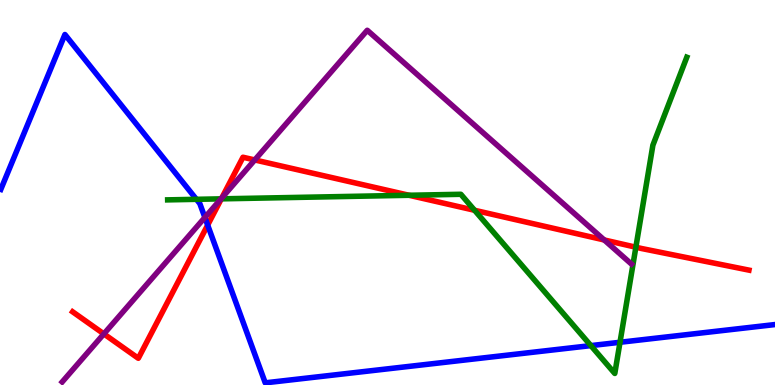[{'lines': ['blue', 'red'], 'intersections': [{'x': 2.68, 'y': 4.15}]}, {'lines': ['green', 'red'], 'intersections': [{'x': 2.86, 'y': 4.84}, {'x': 5.28, 'y': 4.93}, {'x': 6.12, 'y': 4.54}, {'x': 8.2, 'y': 3.58}]}, {'lines': ['purple', 'red'], 'intersections': [{'x': 1.34, 'y': 1.33}, {'x': 2.86, 'y': 4.86}, {'x': 3.29, 'y': 5.85}, {'x': 7.8, 'y': 3.77}]}, {'lines': ['blue', 'green'], 'intersections': [{'x': 2.53, 'y': 4.82}, {'x': 7.62, 'y': 1.02}, {'x': 8.0, 'y': 1.11}]}, {'lines': ['blue', 'purple'], 'intersections': [{'x': 2.64, 'y': 4.35}]}, {'lines': ['green', 'purple'], 'intersections': [{'x': 2.85, 'y': 4.83}]}]